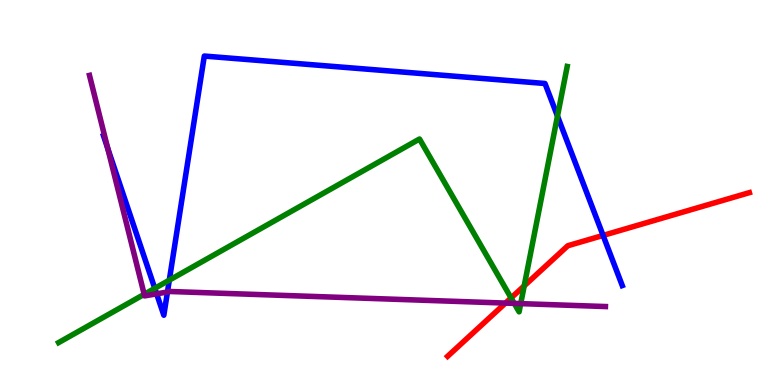[{'lines': ['blue', 'red'], 'intersections': [{'x': 7.78, 'y': 3.89}]}, {'lines': ['green', 'red'], 'intersections': [{'x': 6.59, 'y': 2.26}, {'x': 6.76, 'y': 2.58}]}, {'lines': ['purple', 'red'], 'intersections': [{'x': 6.52, 'y': 2.13}]}, {'lines': ['blue', 'green'], 'intersections': [{'x': 2.0, 'y': 2.51}, {'x': 2.18, 'y': 2.72}, {'x': 7.19, 'y': 6.98}]}, {'lines': ['blue', 'purple'], 'intersections': [{'x': 1.39, 'y': 6.15}, {'x': 2.02, 'y': 2.37}, {'x': 2.16, 'y': 2.42}]}, {'lines': ['green', 'purple'], 'intersections': [{'x': 1.86, 'y': 2.36}, {'x': 6.64, 'y': 2.12}, {'x': 6.72, 'y': 2.11}]}]